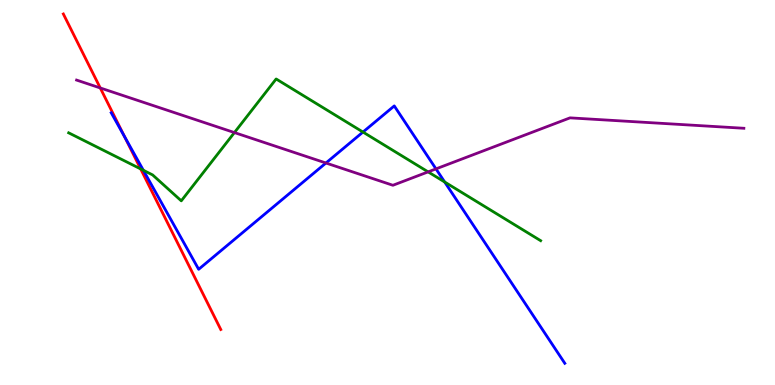[{'lines': ['blue', 'red'], 'intersections': [{'x': 1.61, 'y': 6.45}]}, {'lines': ['green', 'red'], 'intersections': [{'x': 1.81, 'y': 5.61}]}, {'lines': ['purple', 'red'], 'intersections': [{'x': 1.29, 'y': 7.72}]}, {'lines': ['blue', 'green'], 'intersections': [{'x': 1.85, 'y': 5.58}, {'x': 4.68, 'y': 6.57}, {'x': 5.74, 'y': 5.27}]}, {'lines': ['blue', 'purple'], 'intersections': [{'x': 4.21, 'y': 5.77}, {'x': 5.63, 'y': 5.61}]}, {'lines': ['green', 'purple'], 'intersections': [{'x': 3.02, 'y': 6.56}, {'x': 5.52, 'y': 5.54}]}]